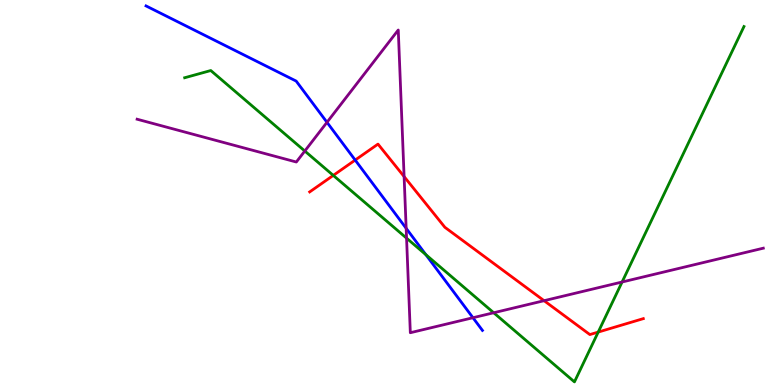[{'lines': ['blue', 'red'], 'intersections': [{'x': 4.58, 'y': 5.84}]}, {'lines': ['green', 'red'], 'intersections': [{'x': 4.3, 'y': 5.44}, {'x': 7.72, 'y': 1.37}]}, {'lines': ['purple', 'red'], 'intersections': [{'x': 5.21, 'y': 5.41}, {'x': 7.02, 'y': 2.19}]}, {'lines': ['blue', 'green'], 'intersections': [{'x': 5.49, 'y': 3.39}]}, {'lines': ['blue', 'purple'], 'intersections': [{'x': 4.22, 'y': 6.82}, {'x': 5.24, 'y': 4.07}, {'x': 6.1, 'y': 1.75}]}, {'lines': ['green', 'purple'], 'intersections': [{'x': 3.93, 'y': 6.08}, {'x': 5.25, 'y': 3.81}, {'x': 6.37, 'y': 1.88}, {'x': 8.03, 'y': 2.68}]}]